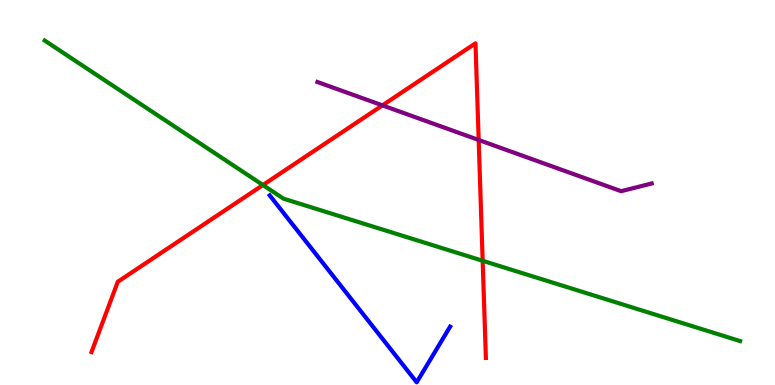[{'lines': ['blue', 'red'], 'intersections': []}, {'lines': ['green', 'red'], 'intersections': [{'x': 3.39, 'y': 5.19}, {'x': 6.23, 'y': 3.23}]}, {'lines': ['purple', 'red'], 'intersections': [{'x': 4.93, 'y': 7.26}, {'x': 6.18, 'y': 6.36}]}, {'lines': ['blue', 'green'], 'intersections': []}, {'lines': ['blue', 'purple'], 'intersections': []}, {'lines': ['green', 'purple'], 'intersections': []}]